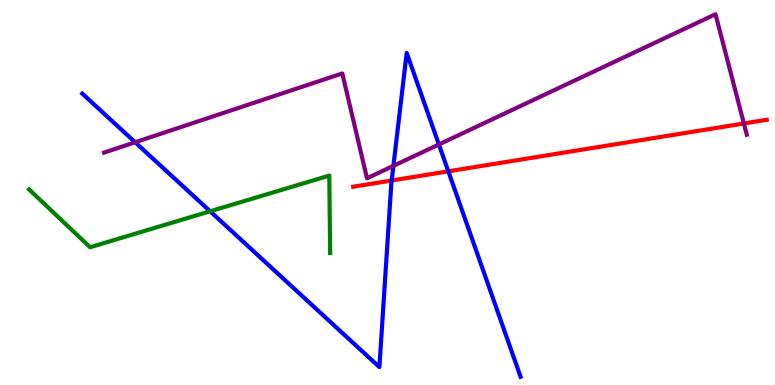[{'lines': ['blue', 'red'], 'intersections': [{'x': 5.05, 'y': 5.31}, {'x': 5.78, 'y': 5.55}]}, {'lines': ['green', 'red'], 'intersections': []}, {'lines': ['purple', 'red'], 'intersections': [{'x': 9.6, 'y': 6.79}]}, {'lines': ['blue', 'green'], 'intersections': [{'x': 2.71, 'y': 4.51}]}, {'lines': ['blue', 'purple'], 'intersections': [{'x': 1.74, 'y': 6.3}, {'x': 5.08, 'y': 5.69}, {'x': 5.66, 'y': 6.25}]}, {'lines': ['green', 'purple'], 'intersections': []}]